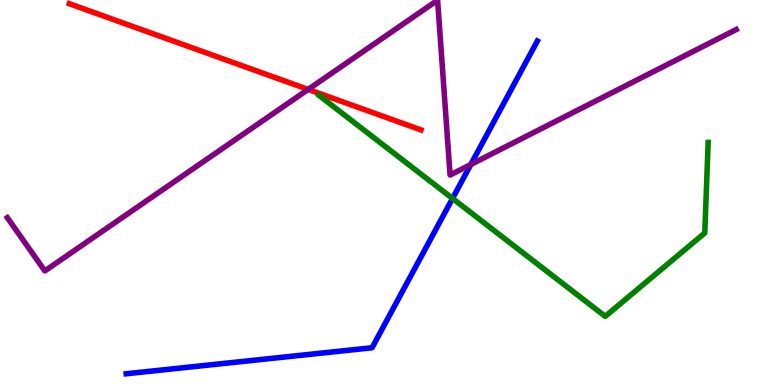[{'lines': ['blue', 'red'], 'intersections': []}, {'lines': ['green', 'red'], 'intersections': []}, {'lines': ['purple', 'red'], 'intersections': [{'x': 3.98, 'y': 7.68}]}, {'lines': ['blue', 'green'], 'intersections': [{'x': 5.84, 'y': 4.85}]}, {'lines': ['blue', 'purple'], 'intersections': [{'x': 6.07, 'y': 5.73}]}, {'lines': ['green', 'purple'], 'intersections': []}]